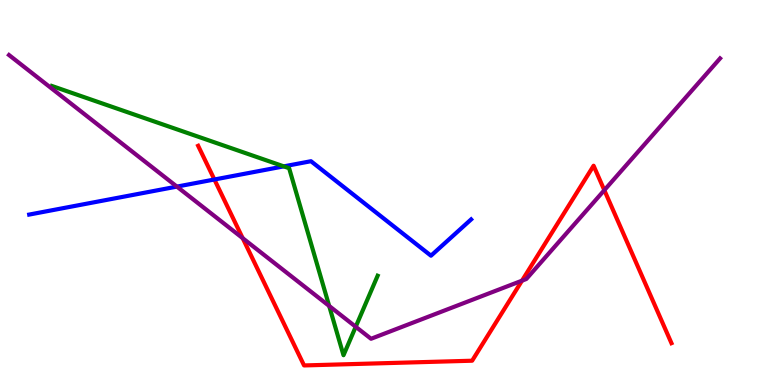[{'lines': ['blue', 'red'], 'intersections': [{'x': 2.77, 'y': 5.34}]}, {'lines': ['green', 'red'], 'intersections': []}, {'lines': ['purple', 'red'], 'intersections': [{'x': 3.13, 'y': 3.81}, {'x': 6.74, 'y': 2.71}, {'x': 7.8, 'y': 5.06}]}, {'lines': ['blue', 'green'], 'intersections': [{'x': 3.66, 'y': 5.68}]}, {'lines': ['blue', 'purple'], 'intersections': [{'x': 2.28, 'y': 5.15}]}, {'lines': ['green', 'purple'], 'intersections': [{'x': 4.25, 'y': 2.05}, {'x': 4.59, 'y': 1.51}]}]